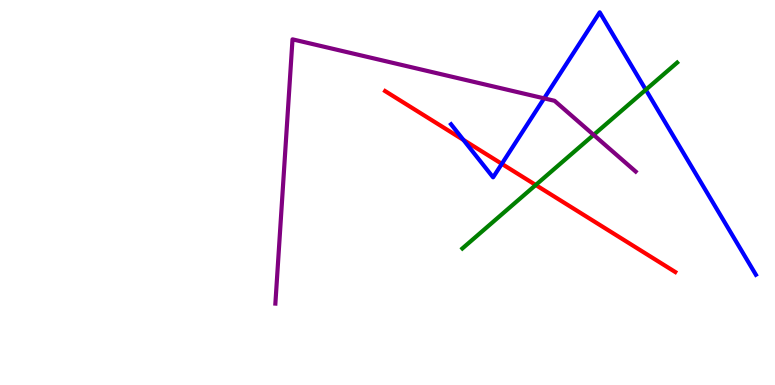[{'lines': ['blue', 'red'], 'intersections': [{'x': 5.98, 'y': 6.37}, {'x': 6.47, 'y': 5.74}]}, {'lines': ['green', 'red'], 'intersections': [{'x': 6.91, 'y': 5.2}]}, {'lines': ['purple', 'red'], 'intersections': []}, {'lines': ['blue', 'green'], 'intersections': [{'x': 8.33, 'y': 7.67}]}, {'lines': ['blue', 'purple'], 'intersections': [{'x': 7.02, 'y': 7.45}]}, {'lines': ['green', 'purple'], 'intersections': [{'x': 7.66, 'y': 6.5}]}]